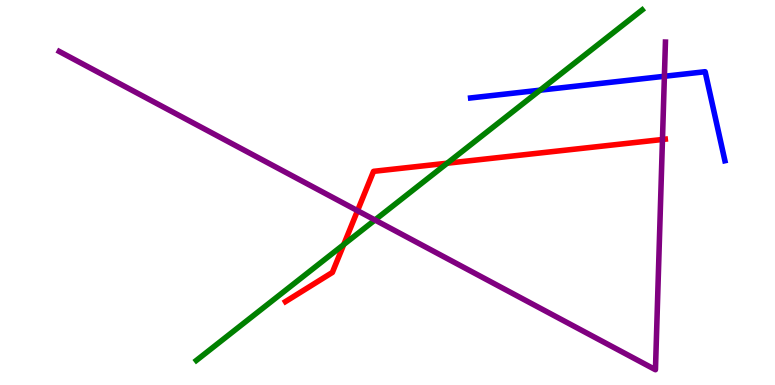[{'lines': ['blue', 'red'], 'intersections': []}, {'lines': ['green', 'red'], 'intersections': [{'x': 4.44, 'y': 3.65}, {'x': 5.77, 'y': 5.76}]}, {'lines': ['purple', 'red'], 'intersections': [{'x': 4.61, 'y': 4.53}, {'x': 8.55, 'y': 6.38}]}, {'lines': ['blue', 'green'], 'intersections': [{'x': 6.97, 'y': 7.66}]}, {'lines': ['blue', 'purple'], 'intersections': [{'x': 8.57, 'y': 8.02}]}, {'lines': ['green', 'purple'], 'intersections': [{'x': 4.84, 'y': 4.29}]}]